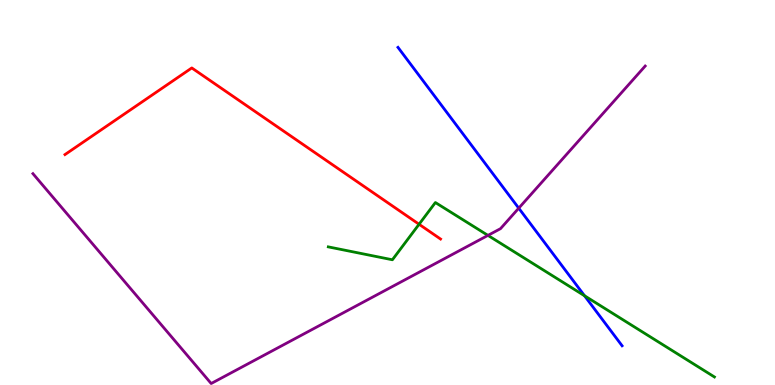[{'lines': ['blue', 'red'], 'intersections': []}, {'lines': ['green', 'red'], 'intersections': [{'x': 5.41, 'y': 4.18}]}, {'lines': ['purple', 'red'], 'intersections': []}, {'lines': ['blue', 'green'], 'intersections': [{'x': 7.54, 'y': 2.32}]}, {'lines': ['blue', 'purple'], 'intersections': [{'x': 6.69, 'y': 4.59}]}, {'lines': ['green', 'purple'], 'intersections': [{'x': 6.3, 'y': 3.89}]}]